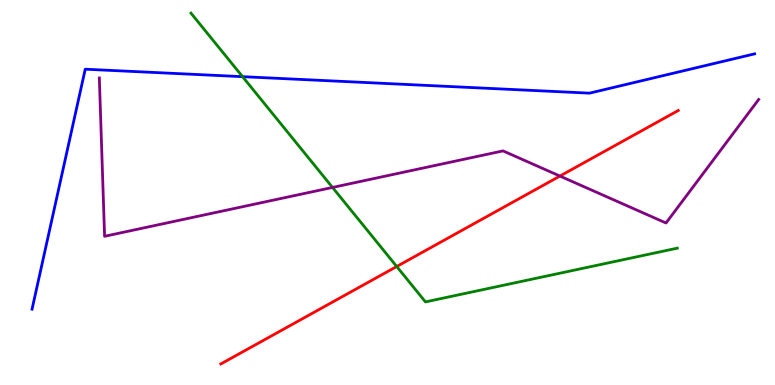[{'lines': ['blue', 'red'], 'intersections': []}, {'lines': ['green', 'red'], 'intersections': [{'x': 5.12, 'y': 3.08}]}, {'lines': ['purple', 'red'], 'intersections': [{'x': 7.22, 'y': 5.43}]}, {'lines': ['blue', 'green'], 'intersections': [{'x': 3.13, 'y': 8.01}]}, {'lines': ['blue', 'purple'], 'intersections': []}, {'lines': ['green', 'purple'], 'intersections': [{'x': 4.29, 'y': 5.13}]}]